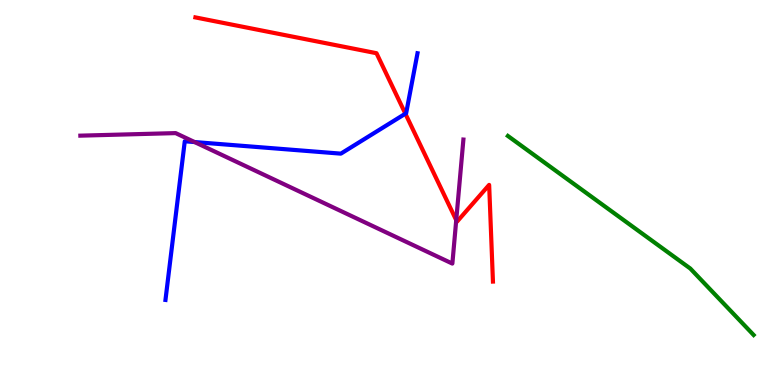[{'lines': ['blue', 'red'], 'intersections': [{'x': 5.23, 'y': 7.05}]}, {'lines': ['green', 'red'], 'intersections': []}, {'lines': ['purple', 'red'], 'intersections': [{'x': 5.89, 'y': 4.28}]}, {'lines': ['blue', 'green'], 'intersections': []}, {'lines': ['blue', 'purple'], 'intersections': [{'x': 2.51, 'y': 6.31}]}, {'lines': ['green', 'purple'], 'intersections': []}]